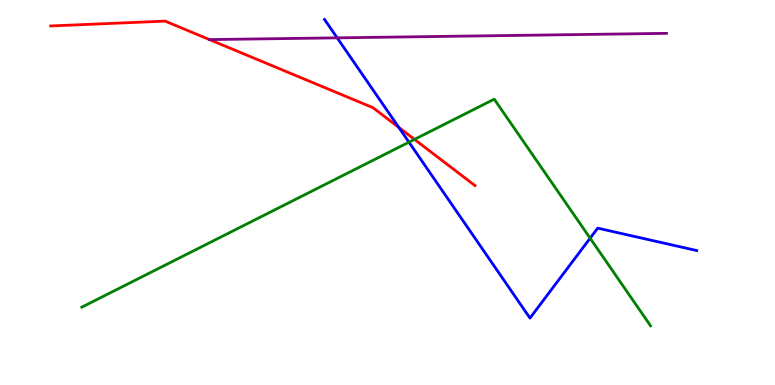[{'lines': ['blue', 'red'], 'intersections': [{'x': 5.15, 'y': 6.69}]}, {'lines': ['green', 'red'], 'intersections': [{'x': 5.35, 'y': 6.38}]}, {'lines': ['purple', 'red'], 'intersections': [{'x': 2.7, 'y': 8.97}]}, {'lines': ['blue', 'green'], 'intersections': [{'x': 5.28, 'y': 6.31}, {'x': 7.61, 'y': 3.81}]}, {'lines': ['blue', 'purple'], 'intersections': [{'x': 4.35, 'y': 9.02}]}, {'lines': ['green', 'purple'], 'intersections': []}]